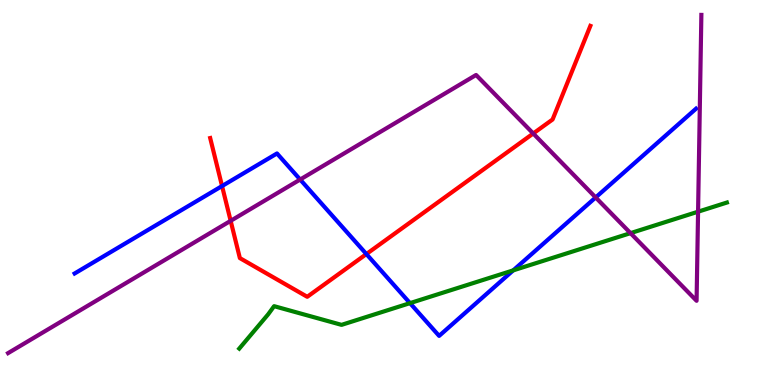[{'lines': ['blue', 'red'], 'intersections': [{'x': 2.87, 'y': 5.17}, {'x': 4.73, 'y': 3.4}]}, {'lines': ['green', 'red'], 'intersections': []}, {'lines': ['purple', 'red'], 'intersections': [{'x': 2.98, 'y': 4.26}, {'x': 6.88, 'y': 6.53}]}, {'lines': ['blue', 'green'], 'intersections': [{'x': 5.29, 'y': 2.13}, {'x': 6.62, 'y': 2.98}]}, {'lines': ['blue', 'purple'], 'intersections': [{'x': 3.87, 'y': 5.34}, {'x': 7.69, 'y': 4.87}]}, {'lines': ['green', 'purple'], 'intersections': [{'x': 8.14, 'y': 3.94}, {'x': 9.01, 'y': 4.5}]}]